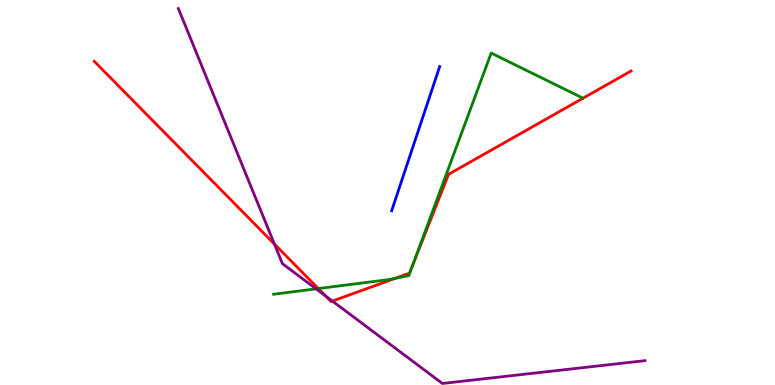[{'lines': ['blue', 'red'], 'intersections': []}, {'lines': ['green', 'red'], 'intersections': [{'x': 4.11, 'y': 2.5}, {'x': 5.1, 'y': 2.77}, {'x': 5.32, 'y': 3.1}]}, {'lines': ['purple', 'red'], 'intersections': [{'x': 3.54, 'y': 3.66}, {'x': 4.2, 'y': 2.31}, {'x': 4.29, 'y': 2.18}]}, {'lines': ['blue', 'green'], 'intersections': []}, {'lines': ['blue', 'purple'], 'intersections': []}, {'lines': ['green', 'purple'], 'intersections': [{'x': 4.08, 'y': 2.5}]}]